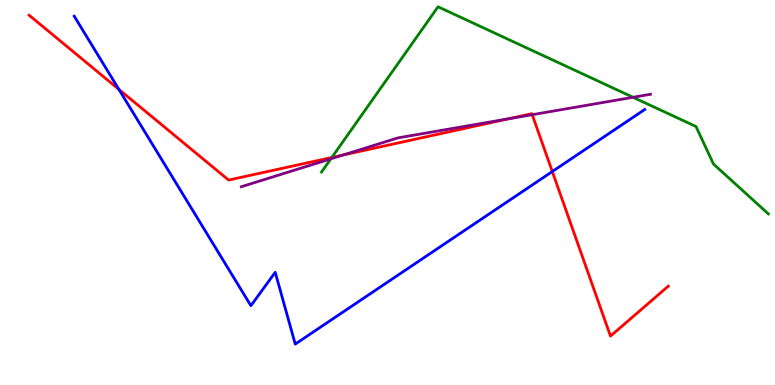[{'lines': ['blue', 'red'], 'intersections': [{'x': 1.53, 'y': 7.68}, {'x': 7.13, 'y': 5.54}]}, {'lines': ['green', 'red'], 'intersections': [{'x': 4.28, 'y': 5.91}]}, {'lines': ['purple', 'red'], 'intersections': [{'x': 4.43, 'y': 5.97}, {'x': 6.56, 'y': 6.91}, {'x': 6.87, 'y': 7.02}]}, {'lines': ['blue', 'green'], 'intersections': []}, {'lines': ['blue', 'purple'], 'intersections': []}, {'lines': ['green', 'purple'], 'intersections': [{'x': 4.27, 'y': 5.87}, {'x': 8.17, 'y': 7.47}]}]